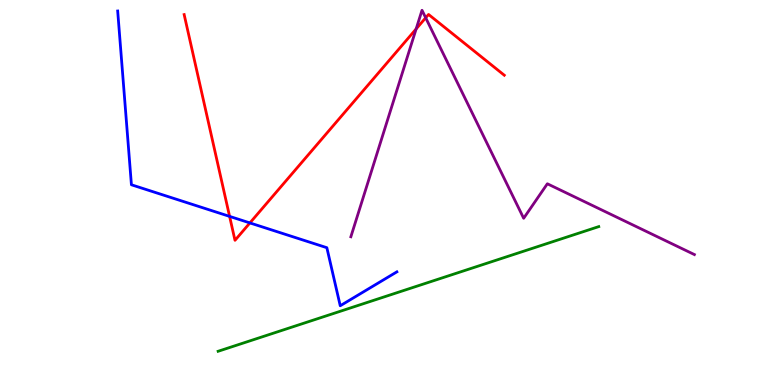[{'lines': ['blue', 'red'], 'intersections': [{'x': 2.96, 'y': 4.38}, {'x': 3.22, 'y': 4.21}]}, {'lines': ['green', 'red'], 'intersections': []}, {'lines': ['purple', 'red'], 'intersections': [{'x': 5.37, 'y': 9.25}, {'x': 5.49, 'y': 9.54}]}, {'lines': ['blue', 'green'], 'intersections': []}, {'lines': ['blue', 'purple'], 'intersections': []}, {'lines': ['green', 'purple'], 'intersections': []}]